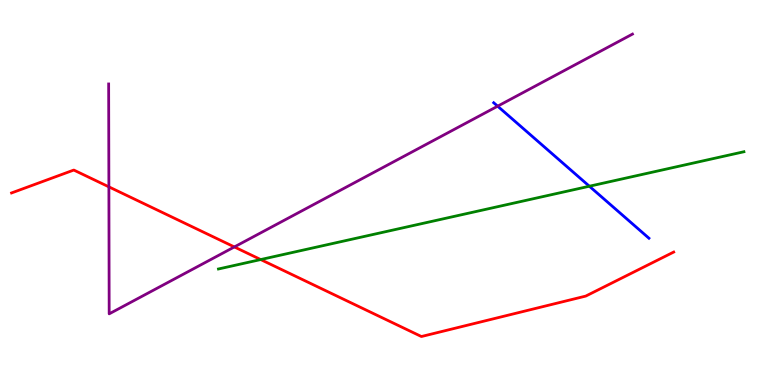[{'lines': ['blue', 'red'], 'intersections': []}, {'lines': ['green', 'red'], 'intersections': [{'x': 3.36, 'y': 3.26}]}, {'lines': ['purple', 'red'], 'intersections': [{'x': 1.4, 'y': 5.15}, {'x': 3.02, 'y': 3.59}]}, {'lines': ['blue', 'green'], 'intersections': [{'x': 7.6, 'y': 5.16}]}, {'lines': ['blue', 'purple'], 'intersections': [{'x': 6.42, 'y': 7.24}]}, {'lines': ['green', 'purple'], 'intersections': []}]